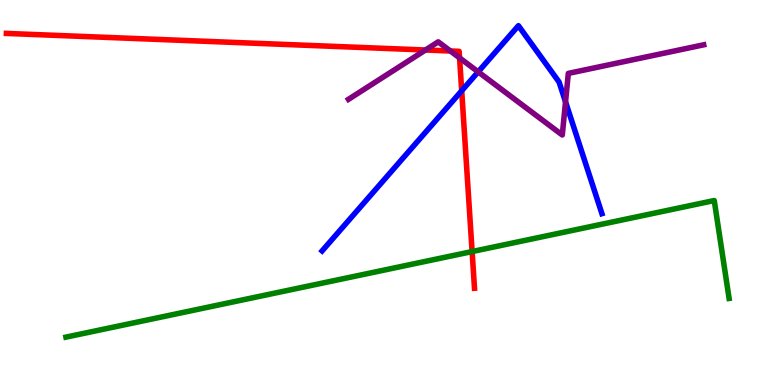[{'lines': ['blue', 'red'], 'intersections': [{'x': 5.96, 'y': 7.64}]}, {'lines': ['green', 'red'], 'intersections': [{'x': 6.09, 'y': 3.47}]}, {'lines': ['purple', 'red'], 'intersections': [{'x': 5.49, 'y': 8.7}, {'x': 5.81, 'y': 8.68}, {'x': 5.93, 'y': 8.5}]}, {'lines': ['blue', 'green'], 'intersections': []}, {'lines': ['blue', 'purple'], 'intersections': [{'x': 6.17, 'y': 8.13}, {'x': 7.3, 'y': 7.35}]}, {'lines': ['green', 'purple'], 'intersections': []}]